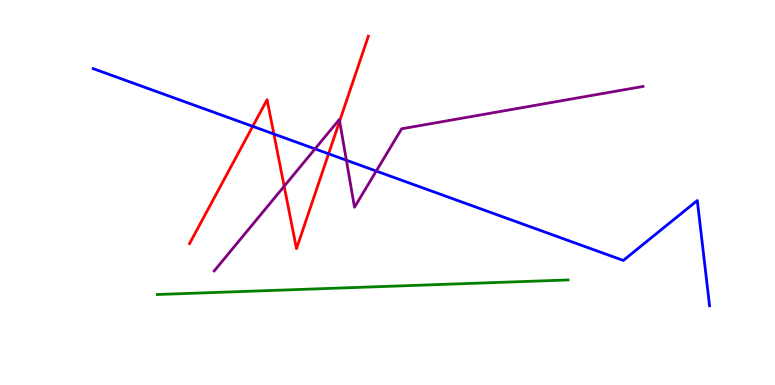[{'lines': ['blue', 'red'], 'intersections': [{'x': 3.26, 'y': 6.72}, {'x': 3.53, 'y': 6.52}, {'x': 4.24, 'y': 6.01}]}, {'lines': ['green', 'red'], 'intersections': []}, {'lines': ['purple', 'red'], 'intersections': [{'x': 3.67, 'y': 5.16}, {'x': 4.38, 'y': 6.85}]}, {'lines': ['blue', 'green'], 'intersections': []}, {'lines': ['blue', 'purple'], 'intersections': [{'x': 4.06, 'y': 6.13}, {'x': 4.47, 'y': 5.84}, {'x': 4.85, 'y': 5.56}]}, {'lines': ['green', 'purple'], 'intersections': []}]